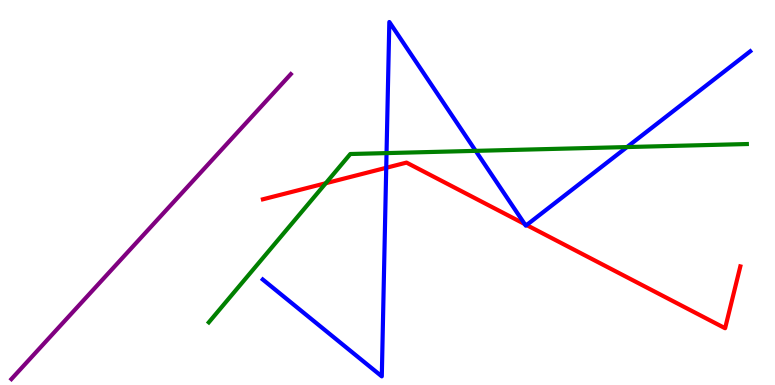[{'lines': ['blue', 'red'], 'intersections': [{'x': 4.98, 'y': 5.64}, {'x': 6.77, 'y': 4.18}, {'x': 6.8, 'y': 4.15}]}, {'lines': ['green', 'red'], 'intersections': [{'x': 4.2, 'y': 5.24}]}, {'lines': ['purple', 'red'], 'intersections': []}, {'lines': ['blue', 'green'], 'intersections': [{'x': 4.99, 'y': 6.02}, {'x': 6.14, 'y': 6.08}, {'x': 8.09, 'y': 6.18}]}, {'lines': ['blue', 'purple'], 'intersections': []}, {'lines': ['green', 'purple'], 'intersections': []}]